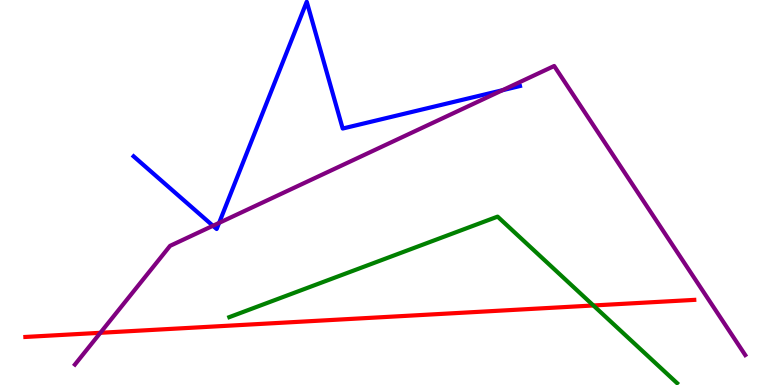[{'lines': ['blue', 'red'], 'intersections': []}, {'lines': ['green', 'red'], 'intersections': [{'x': 7.66, 'y': 2.07}]}, {'lines': ['purple', 'red'], 'intersections': [{'x': 1.3, 'y': 1.36}]}, {'lines': ['blue', 'green'], 'intersections': []}, {'lines': ['blue', 'purple'], 'intersections': [{'x': 2.75, 'y': 4.14}, {'x': 2.83, 'y': 4.21}, {'x': 6.48, 'y': 7.66}]}, {'lines': ['green', 'purple'], 'intersections': []}]